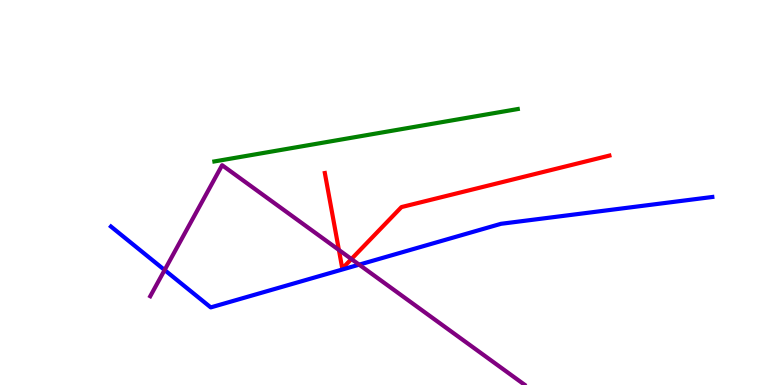[{'lines': ['blue', 'red'], 'intersections': []}, {'lines': ['green', 'red'], 'intersections': []}, {'lines': ['purple', 'red'], 'intersections': [{'x': 4.37, 'y': 3.51}, {'x': 4.53, 'y': 3.27}]}, {'lines': ['blue', 'green'], 'intersections': []}, {'lines': ['blue', 'purple'], 'intersections': [{'x': 2.12, 'y': 2.99}, {'x': 4.63, 'y': 3.13}]}, {'lines': ['green', 'purple'], 'intersections': []}]